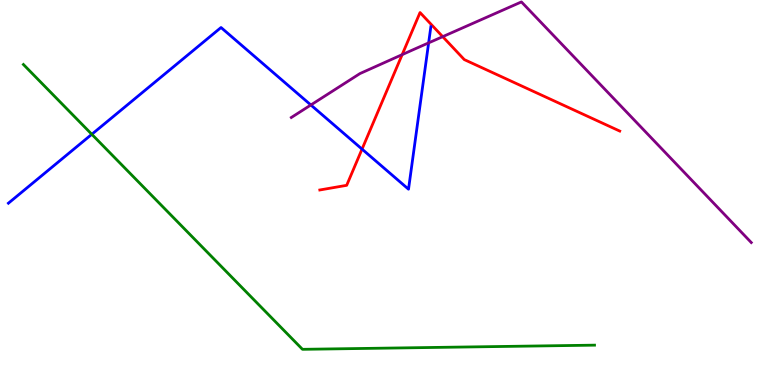[{'lines': ['blue', 'red'], 'intersections': [{'x': 4.67, 'y': 6.13}]}, {'lines': ['green', 'red'], 'intersections': []}, {'lines': ['purple', 'red'], 'intersections': [{'x': 5.19, 'y': 8.58}, {'x': 5.71, 'y': 9.05}]}, {'lines': ['blue', 'green'], 'intersections': [{'x': 1.18, 'y': 6.51}]}, {'lines': ['blue', 'purple'], 'intersections': [{'x': 4.01, 'y': 7.27}, {'x': 5.53, 'y': 8.89}]}, {'lines': ['green', 'purple'], 'intersections': []}]